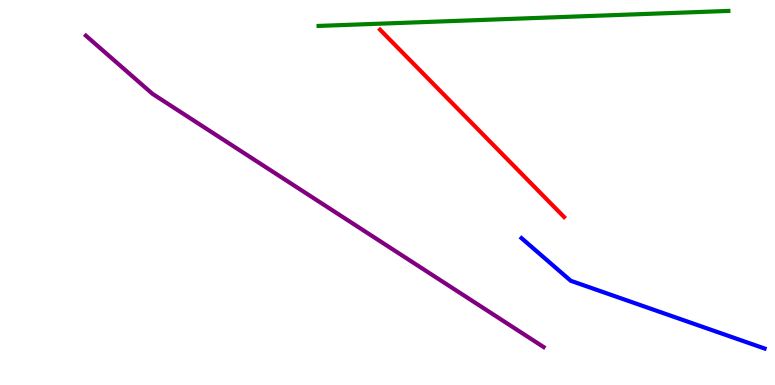[{'lines': ['blue', 'red'], 'intersections': []}, {'lines': ['green', 'red'], 'intersections': []}, {'lines': ['purple', 'red'], 'intersections': []}, {'lines': ['blue', 'green'], 'intersections': []}, {'lines': ['blue', 'purple'], 'intersections': []}, {'lines': ['green', 'purple'], 'intersections': []}]